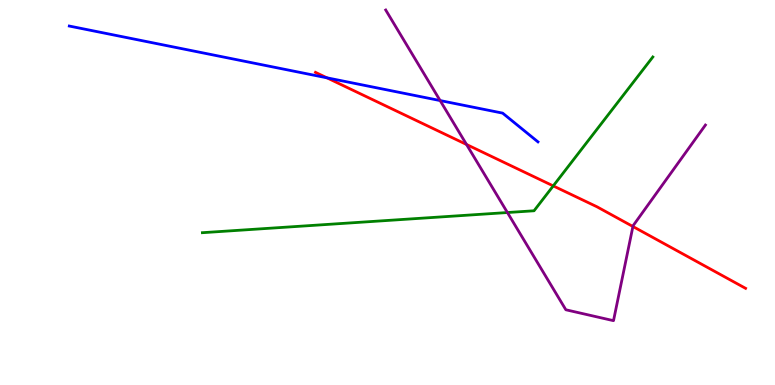[{'lines': ['blue', 'red'], 'intersections': [{'x': 4.22, 'y': 7.98}]}, {'lines': ['green', 'red'], 'intersections': [{'x': 7.14, 'y': 5.17}]}, {'lines': ['purple', 'red'], 'intersections': [{'x': 6.02, 'y': 6.25}, {'x': 8.17, 'y': 4.12}]}, {'lines': ['blue', 'green'], 'intersections': []}, {'lines': ['blue', 'purple'], 'intersections': [{'x': 5.68, 'y': 7.39}]}, {'lines': ['green', 'purple'], 'intersections': [{'x': 6.55, 'y': 4.48}]}]